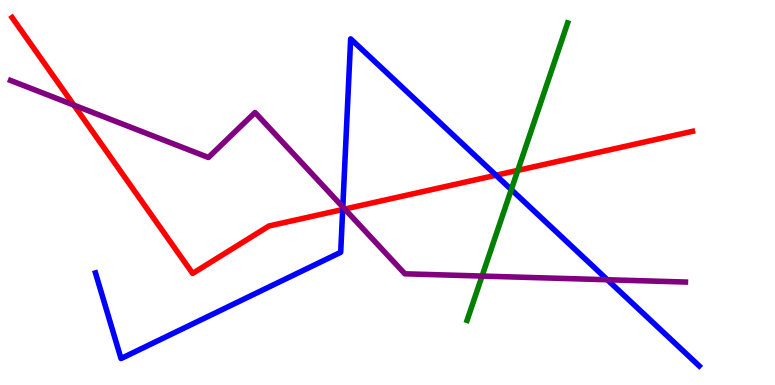[{'lines': ['blue', 'red'], 'intersections': [{'x': 4.42, 'y': 4.56}, {'x': 6.4, 'y': 5.45}]}, {'lines': ['green', 'red'], 'intersections': [{'x': 6.68, 'y': 5.57}]}, {'lines': ['purple', 'red'], 'intersections': [{'x': 0.953, 'y': 7.27}, {'x': 4.45, 'y': 4.57}]}, {'lines': ['blue', 'green'], 'intersections': [{'x': 6.6, 'y': 5.08}]}, {'lines': ['blue', 'purple'], 'intersections': [{'x': 4.42, 'y': 4.62}, {'x': 7.84, 'y': 2.73}]}, {'lines': ['green', 'purple'], 'intersections': [{'x': 6.22, 'y': 2.83}]}]